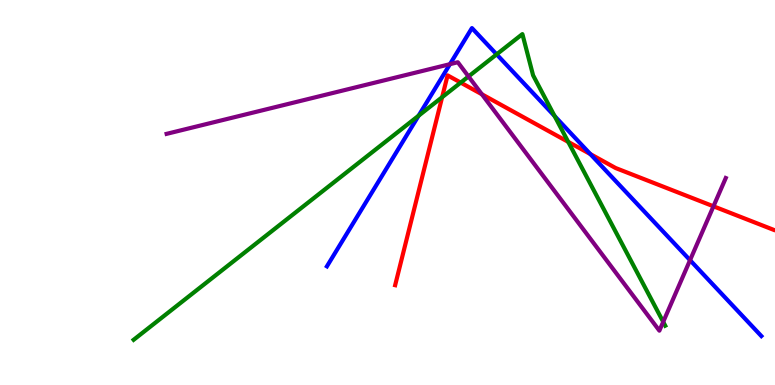[{'lines': ['blue', 'red'], 'intersections': [{'x': 7.62, 'y': 6.0}]}, {'lines': ['green', 'red'], 'intersections': [{'x': 5.7, 'y': 7.48}, {'x': 5.94, 'y': 7.85}, {'x': 7.33, 'y': 6.31}]}, {'lines': ['purple', 'red'], 'intersections': [{'x': 6.22, 'y': 7.55}, {'x': 9.21, 'y': 4.64}]}, {'lines': ['blue', 'green'], 'intersections': [{'x': 5.4, 'y': 6.99}, {'x': 6.41, 'y': 8.59}, {'x': 7.16, 'y': 6.99}]}, {'lines': ['blue', 'purple'], 'intersections': [{'x': 5.81, 'y': 8.33}, {'x': 8.9, 'y': 3.24}]}, {'lines': ['green', 'purple'], 'intersections': [{'x': 6.05, 'y': 8.01}, {'x': 8.56, 'y': 1.64}]}]